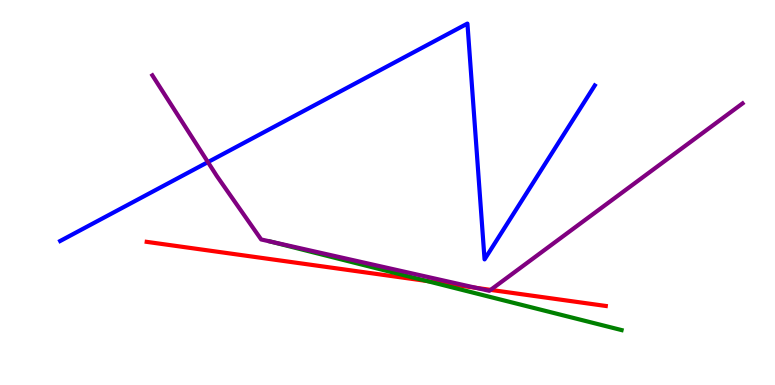[{'lines': ['blue', 'red'], 'intersections': []}, {'lines': ['green', 'red'], 'intersections': [{'x': 5.51, 'y': 2.7}]}, {'lines': ['purple', 'red'], 'intersections': [{'x': 6.14, 'y': 2.52}, {'x': 6.33, 'y': 2.47}]}, {'lines': ['blue', 'green'], 'intersections': []}, {'lines': ['blue', 'purple'], 'intersections': [{'x': 2.68, 'y': 5.79}]}, {'lines': ['green', 'purple'], 'intersections': [{'x': 3.49, 'y': 3.73}]}]